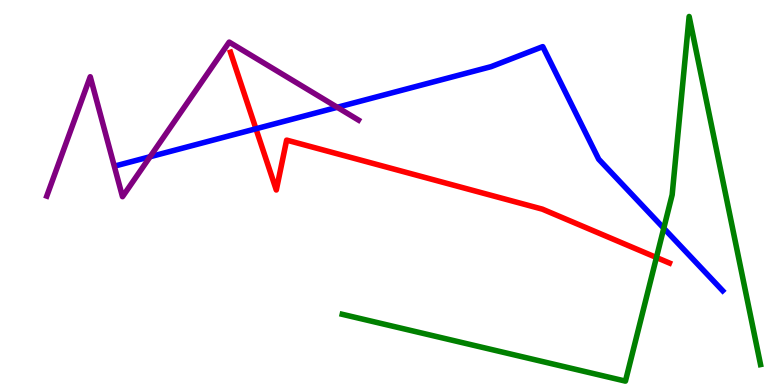[{'lines': ['blue', 'red'], 'intersections': [{'x': 3.3, 'y': 6.66}]}, {'lines': ['green', 'red'], 'intersections': [{'x': 8.47, 'y': 3.31}]}, {'lines': ['purple', 'red'], 'intersections': []}, {'lines': ['blue', 'green'], 'intersections': [{'x': 8.56, 'y': 4.07}]}, {'lines': ['blue', 'purple'], 'intersections': [{'x': 1.94, 'y': 5.93}, {'x': 4.35, 'y': 7.21}]}, {'lines': ['green', 'purple'], 'intersections': []}]